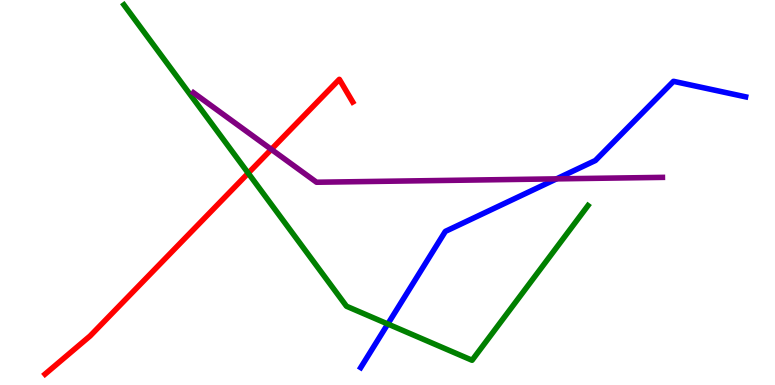[{'lines': ['blue', 'red'], 'intersections': []}, {'lines': ['green', 'red'], 'intersections': [{'x': 3.2, 'y': 5.5}]}, {'lines': ['purple', 'red'], 'intersections': [{'x': 3.5, 'y': 6.12}]}, {'lines': ['blue', 'green'], 'intersections': [{'x': 5.0, 'y': 1.58}]}, {'lines': ['blue', 'purple'], 'intersections': [{'x': 7.18, 'y': 5.35}]}, {'lines': ['green', 'purple'], 'intersections': []}]